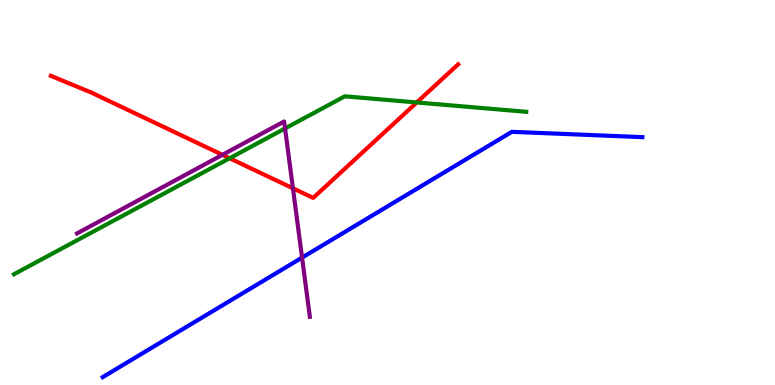[{'lines': ['blue', 'red'], 'intersections': []}, {'lines': ['green', 'red'], 'intersections': [{'x': 2.96, 'y': 5.89}, {'x': 5.38, 'y': 7.34}]}, {'lines': ['purple', 'red'], 'intersections': [{'x': 2.87, 'y': 5.98}, {'x': 3.78, 'y': 5.11}]}, {'lines': ['blue', 'green'], 'intersections': []}, {'lines': ['blue', 'purple'], 'intersections': [{'x': 3.9, 'y': 3.31}]}, {'lines': ['green', 'purple'], 'intersections': [{'x': 3.68, 'y': 6.66}]}]